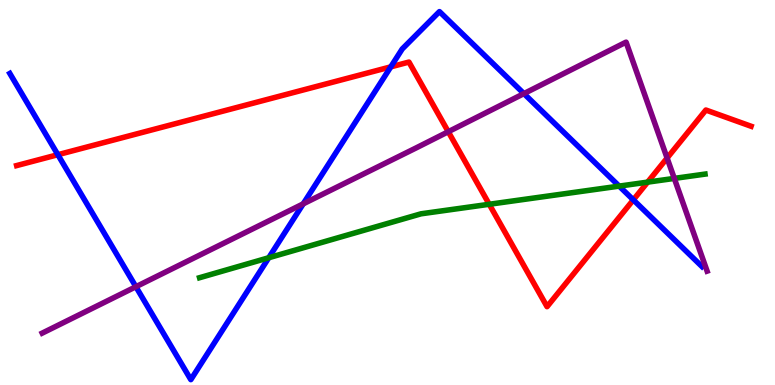[{'lines': ['blue', 'red'], 'intersections': [{'x': 0.747, 'y': 5.98}, {'x': 5.04, 'y': 8.26}, {'x': 8.17, 'y': 4.81}]}, {'lines': ['green', 'red'], 'intersections': [{'x': 6.31, 'y': 4.69}, {'x': 8.36, 'y': 5.27}]}, {'lines': ['purple', 'red'], 'intersections': [{'x': 5.78, 'y': 6.58}, {'x': 8.61, 'y': 5.9}]}, {'lines': ['blue', 'green'], 'intersections': [{'x': 3.47, 'y': 3.31}, {'x': 7.99, 'y': 5.17}]}, {'lines': ['blue', 'purple'], 'intersections': [{'x': 1.75, 'y': 2.55}, {'x': 3.91, 'y': 4.71}, {'x': 6.76, 'y': 7.57}]}, {'lines': ['green', 'purple'], 'intersections': [{'x': 8.7, 'y': 5.37}]}]